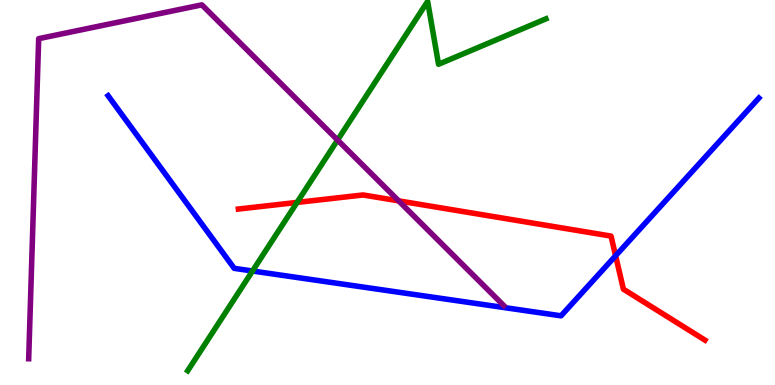[{'lines': ['blue', 'red'], 'intersections': [{'x': 7.94, 'y': 3.36}]}, {'lines': ['green', 'red'], 'intersections': [{'x': 3.83, 'y': 4.74}]}, {'lines': ['purple', 'red'], 'intersections': [{'x': 5.14, 'y': 4.78}]}, {'lines': ['blue', 'green'], 'intersections': [{'x': 3.26, 'y': 2.96}]}, {'lines': ['blue', 'purple'], 'intersections': []}, {'lines': ['green', 'purple'], 'intersections': [{'x': 4.36, 'y': 6.36}]}]